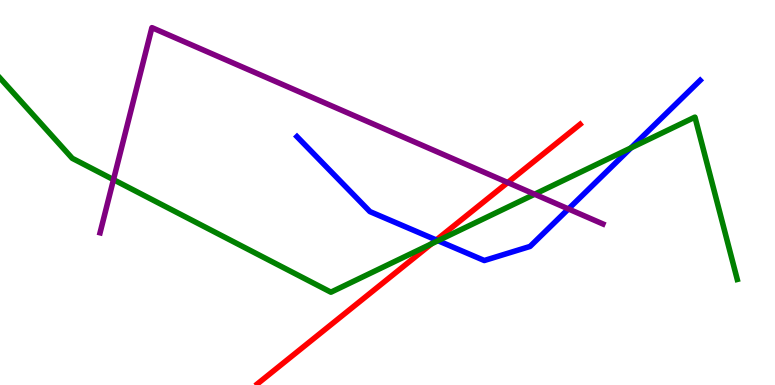[{'lines': ['blue', 'red'], 'intersections': [{'x': 5.63, 'y': 3.77}]}, {'lines': ['green', 'red'], 'intersections': [{'x': 5.57, 'y': 3.67}]}, {'lines': ['purple', 'red'], 'intersections': [{'x': 6.55, 'y': 5.26}]}, {'lines': ['blue', 'green'], 'intersections': [{'x': 5.65, 'y': 3.75}, {'x': 8.14, 'y': 6.16}]}, {'lines': ['blue', 'purple'], 'intersections': [{'x': 7.33, 'y': 4.57}]}, {'lines': ['green', 'purple'], 'intersections': [{'x': 1.46, 'y': 5.33}, {'x': 6.9, 'y': 4.96}]}]